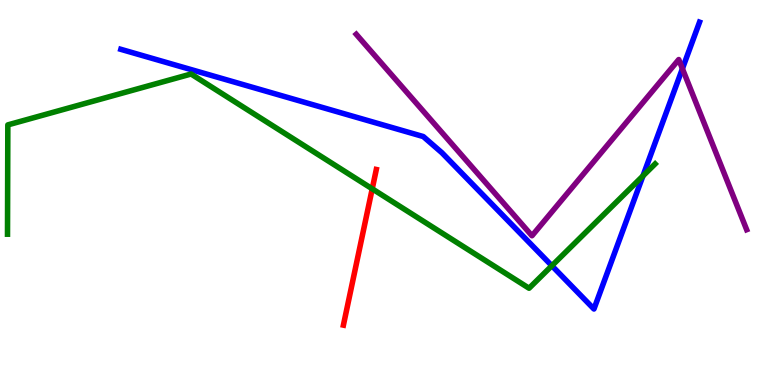[{'lines': ['blue', 'red'], 'intersections': []}, {'lines': ['green', 'red'], 'intersections': [{'x': 4.8, 'y': 5.1}]}, {'lines': ['purple', 'red'], 'intersections': []}, {'lines': ['blue', 'green'], 'intersections': [{'x': 7.12, 'y': 3.1}, {'x': 8.3, 'y': 5.43}]}, {'lines': ['blue', 'purple'], 'intersections': [{'x': 8.81, 'y': 8.22}]}, {'lines': ['green', 'purple'], 'intersections': []}]